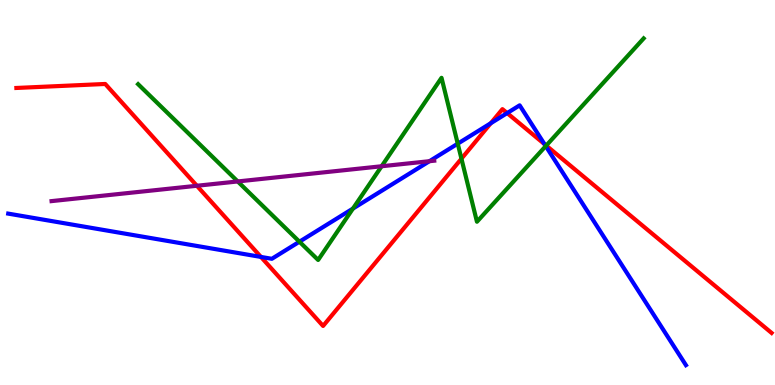[{'lines': ['blue', 'red'], 'intersections': [{'x': 3.37, 'y': 3.33}, {'x': 6.33, 'y': 6.8}, {'x': 6.54, 'y': 7.06}, {'x': 7.03, 'y': 6.26}]}, {'lines': ['green', 'red'], 'intersections': [{'x': 5.95, 'y': 5.88}, {'x': 7.05, 'y': 6.22}]}, {'lines': ['purple', 'red'], 'intersections': [{'x': 2.54, 'y': 5.17}]}, {'lines': ['blue', 'green'], 'intersections': [{'x': 3.86, 'y': 3.72}, {'x': 4.55, 'y': 4.58}, {'x': 5.91, 'y': 6.27}, {'x': 7.04, 'y': 6.21}]}, {'lines': ['blue', 'purple'], 'intersections': [{'x': 5.54, 'y': 5.81}]}, {'lines': ['green', 'purple'], 'intersections': [{'x': 3.07, 'y': 5.29}, {'x': 4.92, 'y': 5.68}]}]